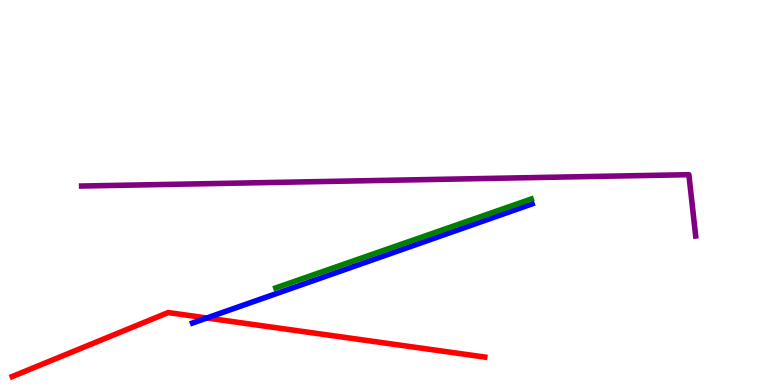[{'lines': ['blue', 'red'], 'intersections': [{'x': 2.67, 'y': 1.74}]}, {'lines': ['green', 'red'], 'intersections': []}, {'lines': ['purple', 'red'], 'intersections': []}, {'lines': ['blue', 'green'], 'intersections': []}, {'lines': ['blue', 'purple'], 'intersections': []}, {'lines': ['green', 'purple'], 'intersections': []}]